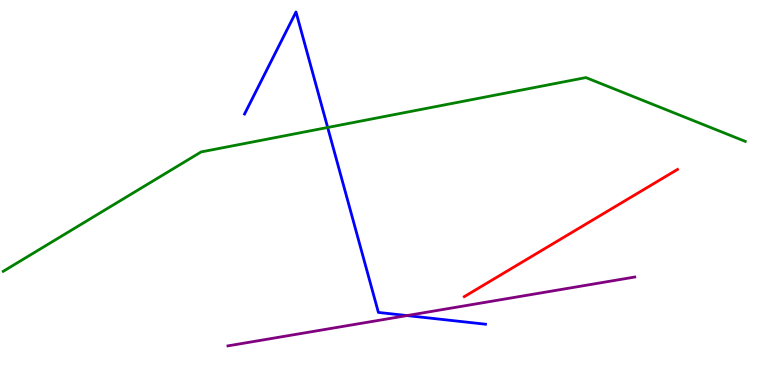[{'lines': ['blue', 'red'], 'intersections': []}, {'lines': ['green', 'red'], 'intersections': []}, {'lines': ['purple', 'red'], 'intersections': []}, {'lines': ['blue', 'green'], 'intersections': [{'x': 4.23, 'y': 6.69}]}, {'lines': ['blue', 'purple'], 'intersections': [{'x': 5.25, 'y': 1.8}]}, {'lines': ['green', 'purple'], 'intersections': []}]